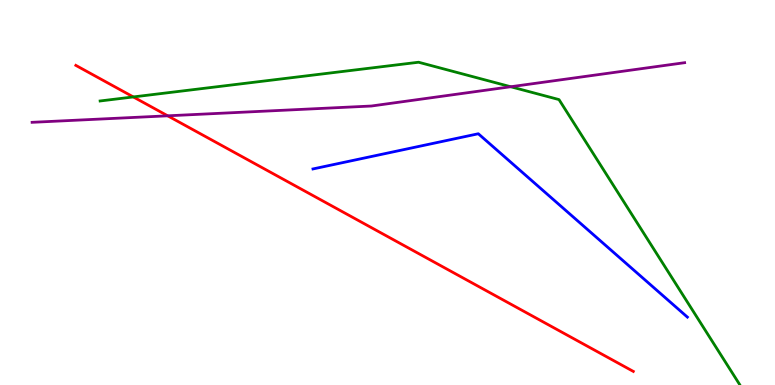[{'lines': ['blue', 'red'], 'intersections': []}, {'lines': ['green', 'red'], 'intersections': [{'x': 1.72, 'y': 7.48}]}, {'lines': ['purple', 'red'], 'intersections': [{'x': 2.16, 'y': 6.99}]}, {'lines': ['blue', 'green'], 'intersections': []}, {'lines': ['blue', 'purple'], 'intersections': []}, {'lines': ['green', 'purple'], 'intersections': [{'x': 6.59, 'y': 7.75}]}]